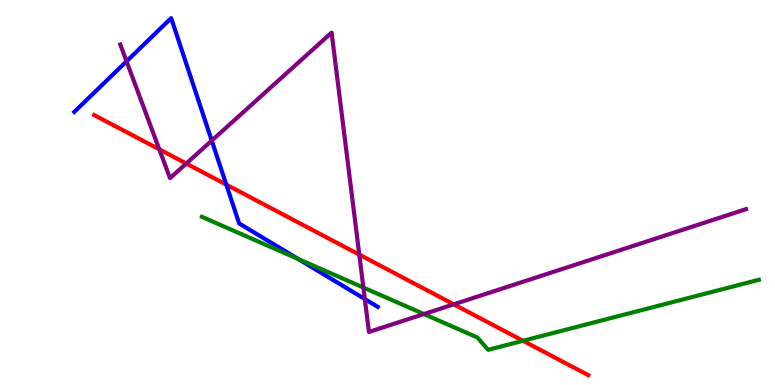[{'lines': ['blue', 'red'], 'intersections': [{'x': 2.92, 'y': 5.2}]}, {'lines': ['green', 'red'], 'intersections': [{'x': 6.75, 'y': 1.15}]}, {'lines': ['purple', 'red'], 'intersections': [{'x': 2.06, 'y': 6.12}, {'x': 2.4, 'y': 5.75}, {'x': 4.64, 'y': 3.39}, {'x': 5.85, 'y': 2.1}]}, {'lines': ['blue', 'green'], 'intersections': [{'x': 3.85, 'y': 3.27}]}, {'lines': ['blue', 'purple'], 'intersections': [{'x': 1.63, 'y': 8.41}, {'x': 2.73, 'y': 6.35}, {'x': 4.71, 'y': 2.23}]}, {'lines': ['green', 'purple'], 'intersections': [{'x': 4.69, 'y': 2.53}, {'x': 5.47, 'y': 1.84}]}]